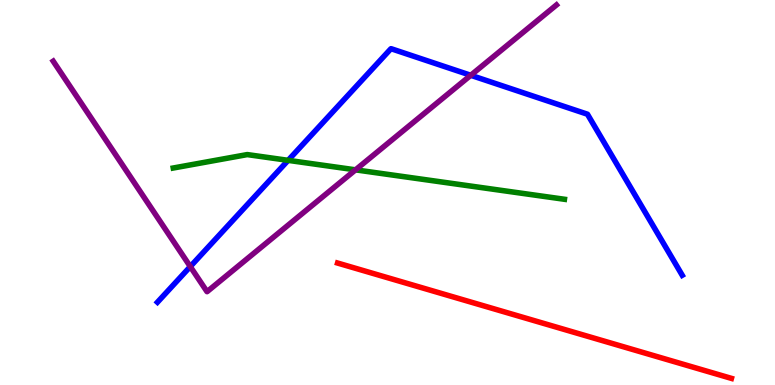[{'lines': ['blue', 'red'], 'intersections': []}, {'lines': ['green', 'red'], 'intersections': []}, {'lines': ['purple', 'red'], 'intersections': []}, {'lines': ['blue', 'green'], 'intersections': [{'x': 3.72, 'y': 5.84}]}, {'lines': ['blue', 'purple'], 'intersections': [{'x': 2.46, 'y': 3.08}, {'x': 6.07, 'y': 8.04}]}, {'lines': ['green', 'purple'], 'intersections': [{'x': 4.59, 'y': 5.59}]}]